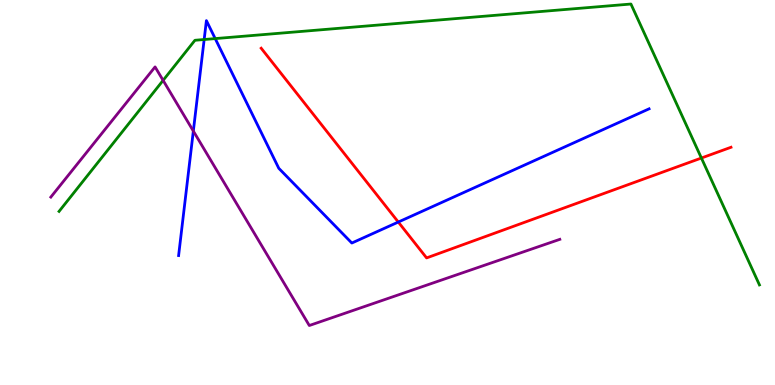[{'lines': ['blue', 'red'], 'intersections': [{'x': 5.14, 'y': 4.23}]}, {'lines': ['green', 'red'], 'intersections': [{'x': 9.05, 'y': 5.9}]}, {'lines': ['purple', 'red'], 'intersections': []}, {'lines': ['blue', 'green'], 'intersections': [{'x': 2.63, 'y': 8.97}, {'x': 2.78, 'y': 9.0}]}, {'lines': ['blue', 'purple'], 'intersections': [{'x': 2.49, 'y': 6.6}]}, {'lines': ['green', 'purple'], 'intersections': [{'x': 2.1, 'y': 7.91}]}]